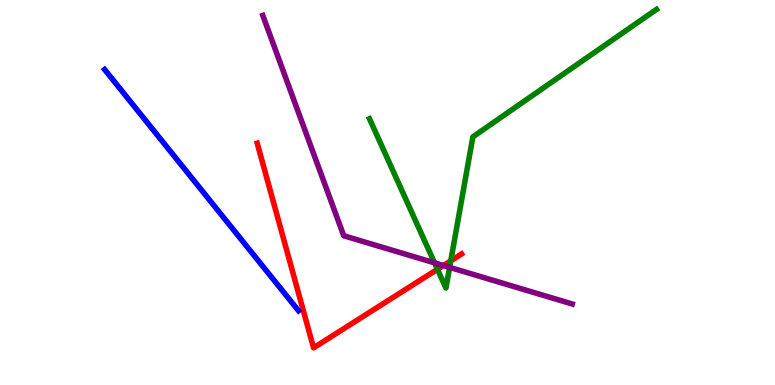[{'lines': ['blue', 'red'], 'intersections': []}, {'lines': ['green', 'red'], 'intersections': [{'x': 5.64, 'y': 3.01}, {'x': 5.82, 'y': 3.23}]}, {'lines': ['purple', 'red'], 'intersections': [{'x': 5.72, 'y': 3.1}]}, {'lines': ['blue', 'green'], 'intersections': []}, {'lines': ['blue', 'purple'], 'intersections': []}, {'lines': ['green', 'purple'], 'intersections': [{'x': 5.61, 'y': 3.17}, {'x': 5.8, 'y': 3.06}]}]